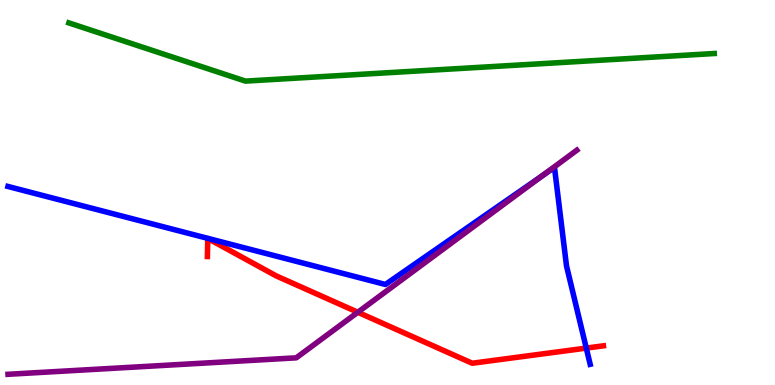[{'lines': ['blue', 'red'], 'intersections': [{'x': 7.56, 'y': 0.959}]}, {'lines': ['green', 'red'], 'intersections': []}, {'lines': ['purple', 'red'], 'intersections': [{'x': 4.62, 'y': 1.89}]}, {'lines': ['blue', 'green'], 'intersections': []}, {'lines': ['blue', 'purple'], 'intersections': [{'x': 7.0, 'y': 5.44}]}, {'lines': ['green', 'purple'], 'intersections': []}]